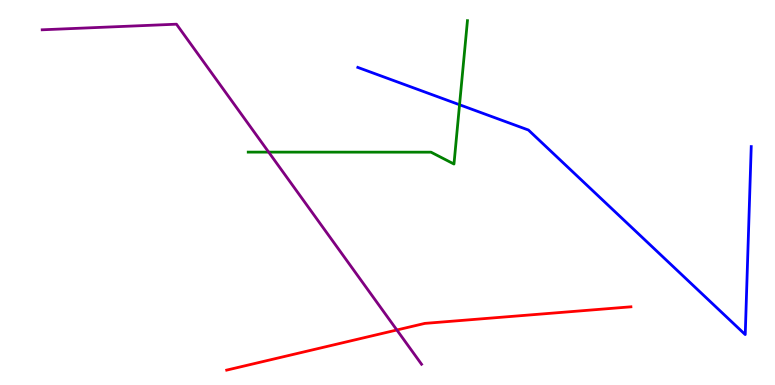[{'lines': ['blue', 'red'], 'intersections': []}, {'lines': ['green', 'red'], 'intersections': []}, {'lines': ['purple', 'red'], 'intersections': [{'x': 5.12, 'y': 1.43}]}, {'lines': ['blue', 'green'], 'intersections': [{'x': 5.93, 'y': 7.28}]}, {'lines': ['blue', 'purple'], 'intersections': []}, {'lines': ['green', 'purple'], 'intersections': [{'x': 3.47, 'y': 6.05}]}]